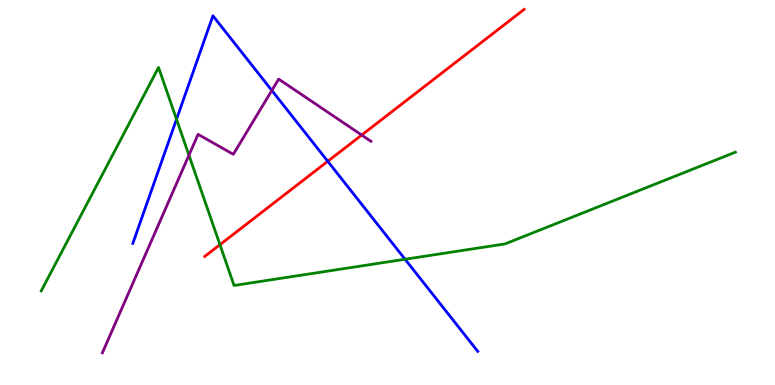[{'lines': ['blue', 'red'], 'intersections': [{'x': 4.23, 'y': 5.81}]}, {'lines': ['green', 'red'], 'intersections': [{'x': 2.84, 'y': 3.64}]}, {'lines': ['purple', 'red'], 'intersections': [{'x': 4.67, 'y': 6.49}]}, {'lines': ['blue', 'green'], 'intersections': [{'x': 2.28, 'y': 6.9}, {'x': 5.23, 'y': 3.27}]}, {'lines': ['blue', 'purple'], 'intersections': [{'x': 3.51, 'y': 7.65}]}, {'lines': ['green', 'purple'], 'intersections': [{'x': 2.44, 'y': 5.97}]}]